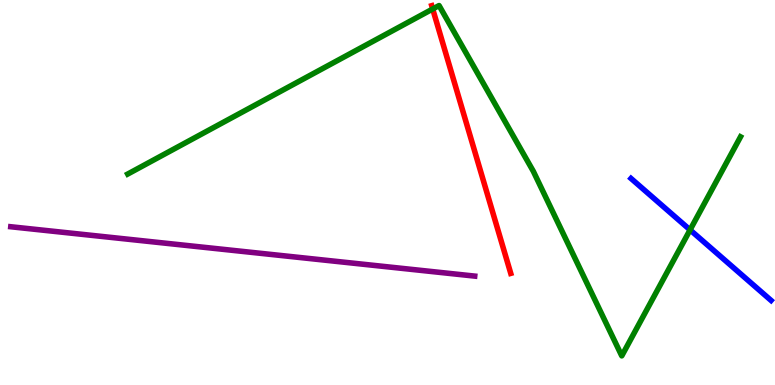[{'lines': ['blue', 'red'], 'intersections': []}, {'lines': ['green', 'red'], 'intersections': [{'x': 5.58, 'y': 9.77}]}, {'lines': ['purple', 'red'], 'intersections': []}, {'lines': ['blue', 'green'], 'intersections': [{'x': 8.9, 'y': 4.03}]}, {'lines': ['blue', 'purple'], 'intersections': []}, {'lines': ['green', 'purple'], 'intersections': []}]